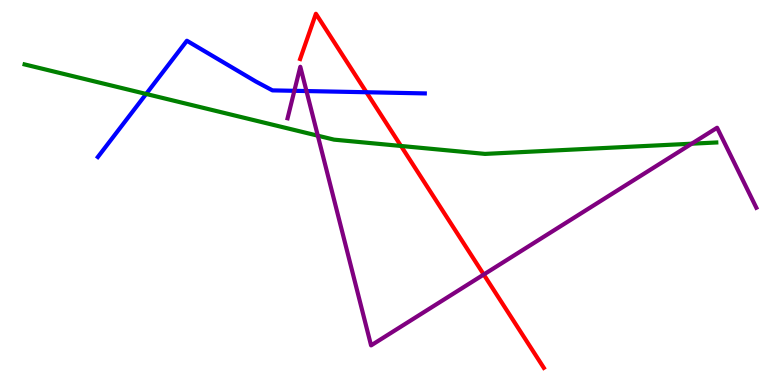[{'lines': ['blue', 'red'], 'intersections': [{'x': 4.73, 'y': 7.6}]}, {'lines': ['green', 'red'], 'intersections': [{'x': 5.17, 'y': 6.21}]}, {'lines': ['purple', 'red'], 'intersections': [{'x': 6.24, 'y': 2.87}]}, {'lines': ['blue', 'green'], 'intersections': [{'x': 1.89, 'y': 7.56}]}, {'lines': ['blue', 'purple'], 'intersections': [{'x': 3.8, 'y': 7.64}, {'x': 3.95, 'y': 7.63}]}, {'lines': ['green', 'purple'], 'intersections': [{'x': 4.1, 'y': 6.48}, {'x': 8.93, 'y': 6.27}]}]